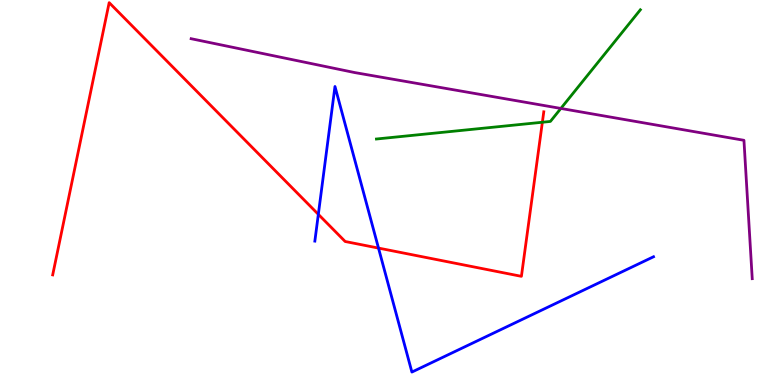[{'lines': ['blue', 'red'], 'intersections': [{'x': 4.11, 'y': 4.43}, {'x': 4.88, 'y': 3.56}]}, {'lines': ['green', 'red'], 'intersections': [{'x': 7.0, 'y': 6.82}]}, {'lines': ['purple', 'red'], 'intersections': []}, {'lines': ['blue', 'green'], 'intersections': []}, {'lines': ['blue', 'purple'], 'intersections': []}, {'lines': ['green', 'purple'], 'intersections': [{'x': 7.24, 'y': 7.18}]}]